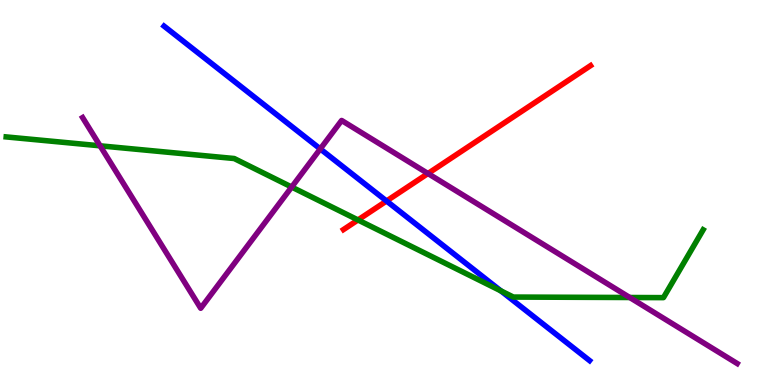[{'lines': ['blue', 'red'], 'intersections': [{'x': 4.99, 'y': 4.78}]}, {'lines': ['green', 'red'], 'intersections': [{'x': 4.62, 'y': 4.29}]}, {'lines': ['purple', 'red'], 'intersections': [{'x': 5.52, 'y': 5.49}]}, {'lines': ['blue', 'green'], 'intersections': [{'x': 6.46, 'y': 2.45}]}, {'lines': ['blue', 'purple'], 'intersections': [{'x': 4.13, 'y': 6.13}]}, {'lines': ['green', 'purple'], 'intersections': [{'x': 1.29, 'y': 6.21}, {'x': 3.76, 'y': 5.14}, {'x': 8.13, 'y': 2.27}]}]